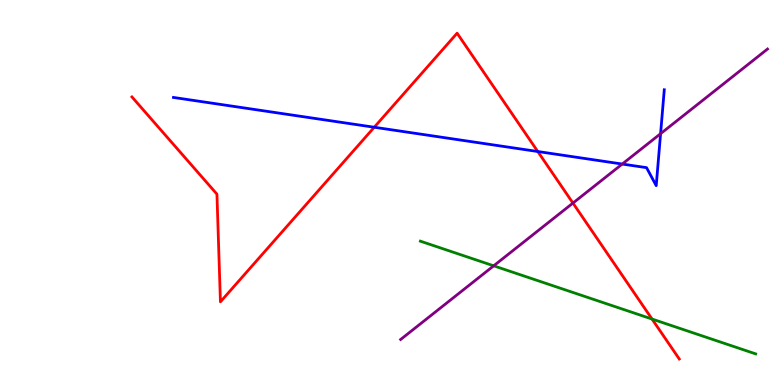[{'lines': ['blue', 'red'], 'intersections': [{'x': 4.83, 'y': 6.7}, {'x': 6.94, 'y': 6.06}]}, {'lines': ['green', 'red'], 'intersections': [{'x': 8.41, 'y': 1.71}]}, {'lines': ['purple', 'red'], 'intersections': [{'x': 7.39, 'y': 4.73}]}, {'lines': ['blue', 'green'], 'intersections': []}, {'lines': ['blue', 'purple'], 'intersections': [{'x': 8.03, 'y': 5.74}, {'x': 8.52, 'y': 6.53}]}, {'lines': ['green', 'purple'], 'intersections': [{'x': 6.37, 'y': 3.1}]}]